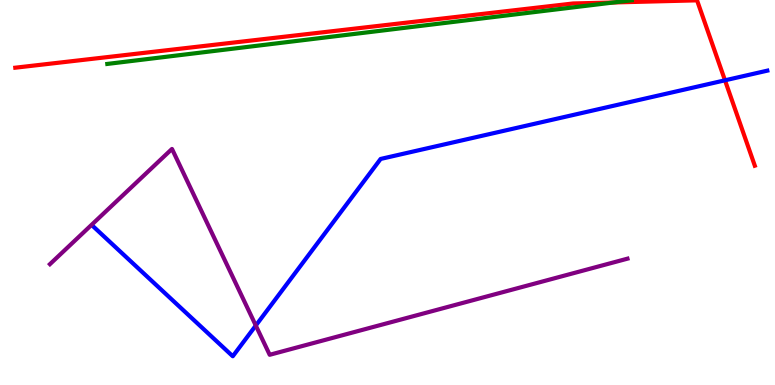[{'lines': ['blue', 'red'], 'intersections': [{'x': 9.35, 'y': 7.91}]}, {'lines': ['green', 'red'], 'intersections': [{'x': 7.92, 'y': 9.94}]}, {'lines': ['purple', 'red'], 'intersections': []}, {'lines': ['blue', 'green'], 'intersections': []}, {'lines': ['blue', 'purple'], 'intersections': [{'x': 3.3, 'y': 1.54}]}, {'lines': ['green', 'purple'], 'intersections': []}]